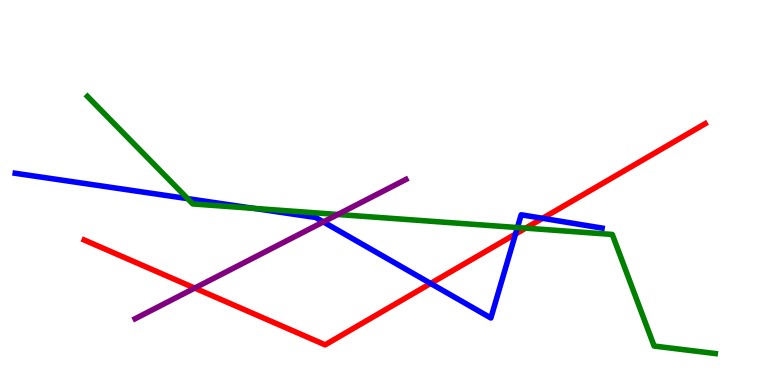[{'lines': ['blue', 'red'], 'intersections': [{'x': 5.56, 'y': 2.64}, {'x': 6.65, 'y': 3.92}, {'x': 7.0, 'y': 4.33}]}, {'lines': ['green', 'red'], 'intersections': [{'x': 6.78, 'y': 4.07}]}, {'lines': ['purple', 'red'], 'intersections': [{'x': 2.51, 'y': 2.52}]}, {'lines': ['blue', 'green'], 'intersections': [{'x': 2.42, 'y': 4.84}, {'x': 3.28, 'y': 4.59}, {'x': 6.68, 'y': 4.09}]}, {'lines': ['blue', 'purple'], 'intersections': [{'x': 4.17, 'y': 4.24}]}, {'lines': ['green', 'purple'], 'intersections': [{'x': 4.36, 'y': 4.43}]}]